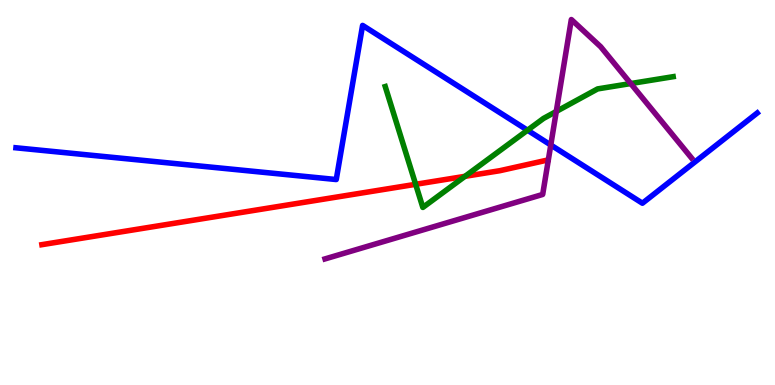[{'lines': ['blue', 'red'], 'intersections': []}, {'lines': ['green', 'red'], 'intersections': [{'x': 5.36, 'y': 5.21}, {'x': 6.0, 'y': 5.42}]}, {'lines': ['purple', 'red'], 'intersections': []}, {'lines': ['blue', 'green'], 'intersections': [{'x': 6.81, 'y': 6.62}]}, {'lines': ['blue', 'purple'], 'intersections': [{'x': 7.11, 'y': 6.23}]}, {'lines': ['green', 'purple'], 'intersections': [{'x': 7.18, 'y': 7.1}, {'x': 8.14, 'y': 7.83}]}]